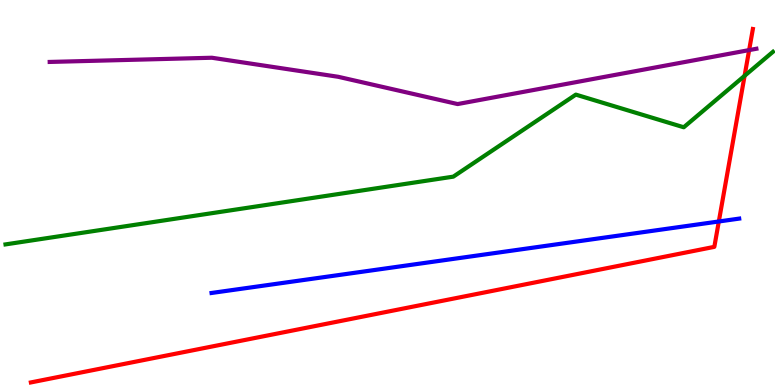[{'lines': ['blue', 'red'], 'intersections': [{'x': 9.28, 'y': 4.25}]}, {'lines': ['green', 'red'], 'intersections': [{'x': 9.61, 'y': 8.03}]}, {'lines': ['purple', 'red'], 'intersections': [{'x': 9.67, 'y': 8.7}]}, {'lines': ['blue', 'green'], 'intersections': []}, {'lines': ['blue', 'purple'], 'intersections': []}, {'lines': ['green', 'purple'], 'intersections': []}]